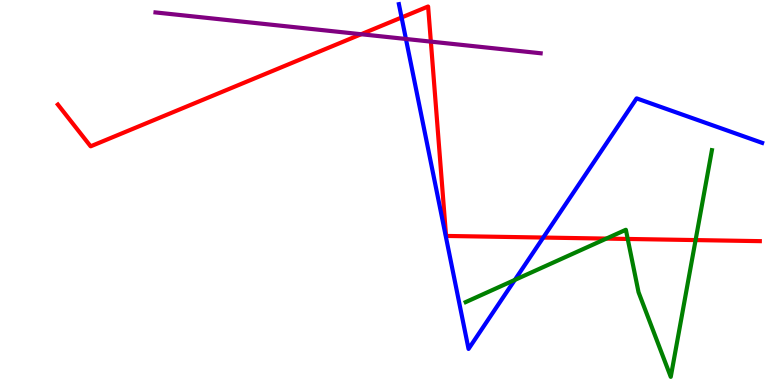[{'lines': ['blue', 'red'], 'intersections': [{'x': 5.18, 'y': 9.55}, {'x': 7.01, 'y': 3.83}]}, {'lines': ['green', 'red'], 'intersections': [{'x': 7.82, 'y': 3.8}, {'x': 8.1, 'y': 3.79}, {'x': 8.98, 'y': 3.76}]}, {'lines': ['purple', 'red'], 'intersections': [{'x': 4.66, 'y': 9.11}, {'x': 5.56, 'y': 8.92}]}, {'lines': ['blue', 'green'], 'intersections': [{'x': 6.64, 'y': 2.73}]}, {'lines': ['blue', 'purple'], 'intersections': [{'x': 5.24, 'y': 8.99}]}, {'lines': ['green', 'purple'], 'intersections': []}]